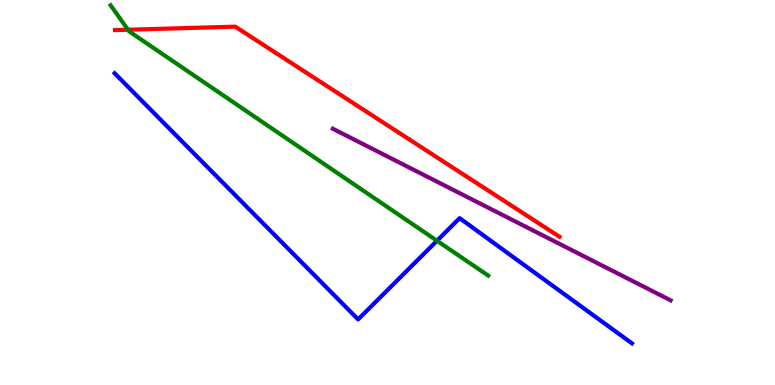[{'lines': ['blue', 'red'], 'intersections': []}, {'lines': ['green', 'red'], 'intersections': [{'x': 1.65, 'y': 9.23}]}, {'lines': ['purple', 'red'], 'intersections': []}, {'lines': ['blue', 'green'], 'intersections': [{'x': 5.64, 'y': 3.75}]}, {'lines': ['blue', 'purple'], 'intersections': []}, {'lines': ['green', 'purple'], 'intersections': []}]